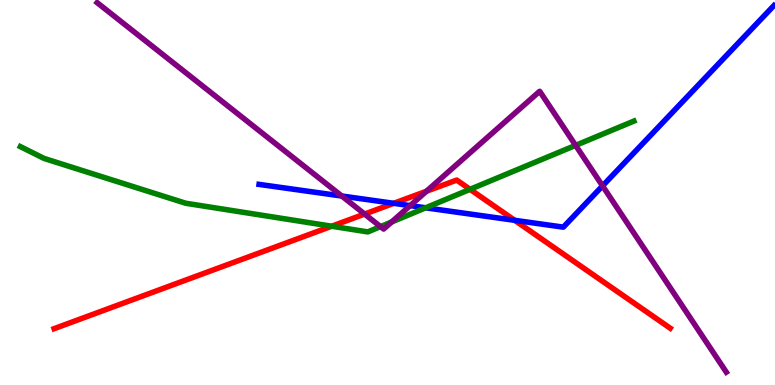[{'lines': ['blue', 'red'], 'intersections': [{'x': 5.08, 'y': 4.72}, {'x': 6.64, 'y': 4.28}]}, {'lines': ['green', 'red'], 'intersections': [{'x': 4.28, 'y': 4.12}, {'x': 6.07, 'y': 5.08}]}, {'lines': ['purple', 'red'], 'intersections': [{'x': 4.7, 'y': 4.44}, {'x': 5.5, 'y': 5.03}]}, {'lines': ['blue', 'green'], 'intersections': [{'x': 5.49, 'y': 4.6}]}, {'lines': ['blue', 'purple'], 'intersections': [{'x': 4.41, 'y': 4.91}, {'x': 5.29, 'y': 4.66}, {'x': 7.77, 'y': 5.17}]}, {'lines': ['green', 'purple'], 'intersections': [{'x': 4.91, 'y': 4.11}, {'x': 5.05, 'y': 4.23}, {'x': 7.43, 'y': 6.22}]}]